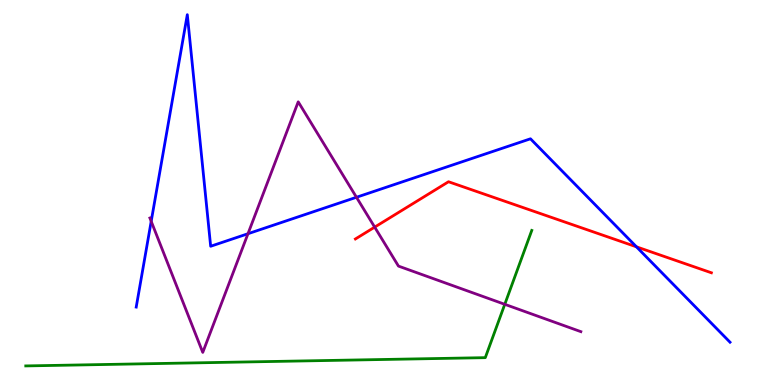[{'lines': ['blue', 'red'], 'intersections': [{'x': 8.21, 'y': 3.59}]}, {'lines': ['green', 'red'], 'intersections': []}, {'lines': ['purple', 'red'], 'intersections': [{'x': 4.83, 'y': 4.1}]}, {'lines': ['blue', 'green'], 'intersections': []}, {'lines': ['blue', 'purple'], 'intersections': [{'x': 1.95, 'y': 4.25}, {'x': 3.2, 'y': 3.93}, {'x': 4.6, 'y': 4.88}]}, {'lines': ['green', 'purple'], 'intersections': [{'x': 6.51, 'y': 2.1}]}]